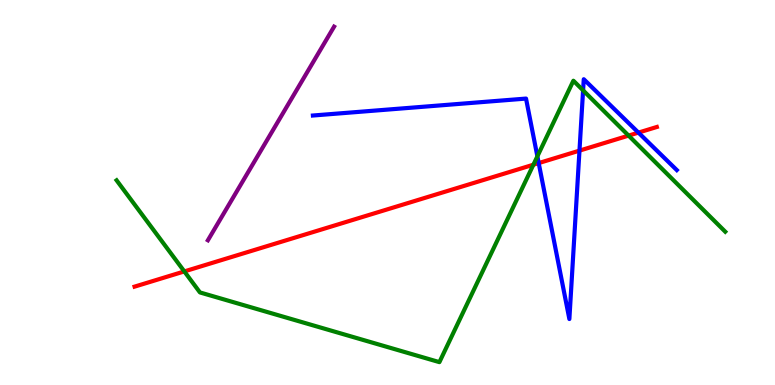[{'lines': ['blue', 'red'], 'intersections': [{'x': 6.95, 'y': 5.76}, {'x': 7.48, 'y': 6.09}, {'x': 8.24, 'y': 6.56}]}, {'lines': ['green', 'red'], 'intersections': [{'x': 2.38, 'y': 2.95}, {'x': 6.88, 'y': 5.72}, {'x': 8.11, 'y': 6.48}]}, {'lines': ['purple', 'red'], 'intersections': []}, {'lines': ['blue', 'green'], 'intersections': [{'x': 6.93, 'y': 5.94}, {'x': 7.52, 'y': 7.65}]}, {'lines': ['blue', 'purple'], 'intersections': []}, {'lines': ['green', 'purple'], 'intersections': []}]